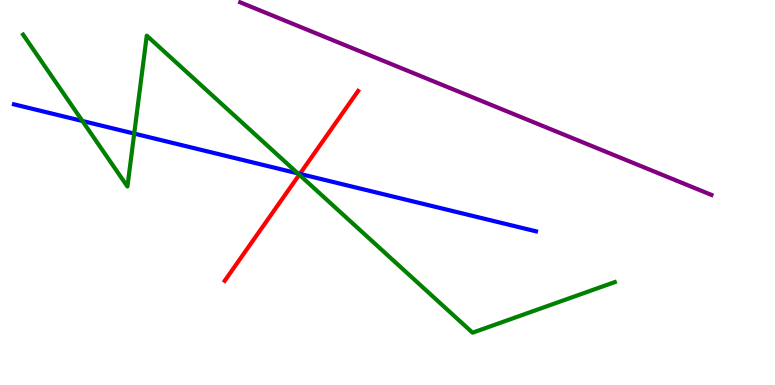[{'lines': ['blue', 'red'], 'intersections': [{'x': 3.87, 'y': 5.48}]}, {'lines': ['green', 'red'], 'intersections': [{'x': 3.86, 'y': 5.46}]}, {'lines': ['purple', 'red'], 'intersections': []}, {'lines': ['blue', 'green'], 'intersections': [{'x': 1.06, 'y': 6.86}, {'x': 1.73, 'y': 6.53}, {'x': 3.84, 'y': 5.5}]}, {'lines': ['blue', 'purple'], 'intersections': []}, {'lines': ['green', 'purple'], 'intersections': []}]